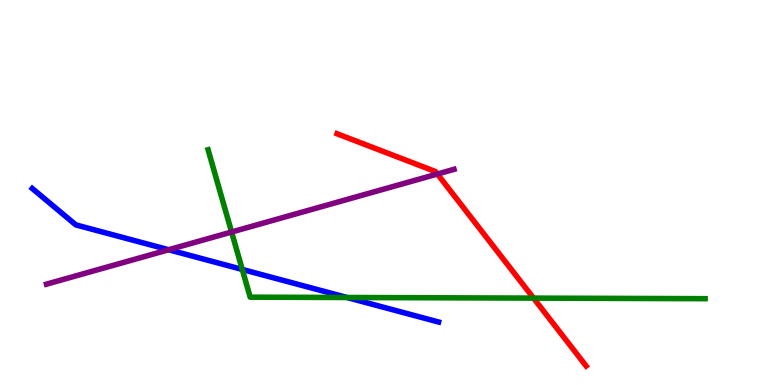[{'lines': ['blue', 'red'], 'intersections': []}, {'lines': ['green', 'red'], 'intersections': [{'x': 6.88, 'y': 2.26}]}, {'lines': ['purple', 'red'], 'intersections': [{'x': 5.64, 'y': 5.48}]}, {'lines': ['blue', 'green'], 'intersections': [{'x': 3.13, 'y': 3.0}, {'x': 4.48, 'y': 2.27}]}, {'lines': ['blue', 'purple'], 'intersections': [{'x': 2.18, 'y': 3.51}]}, {'lines': ['green', 'purple'], 'intersections': [{'x': 2.99, 'y': 3.97}]}]